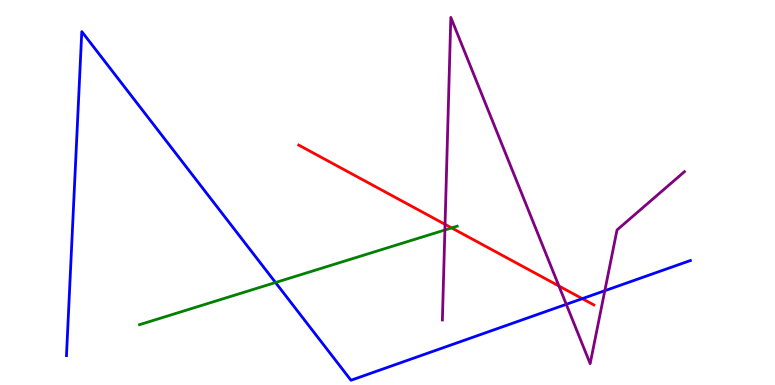[{'lines': ['blue', 'red'], 'intersections': [{'x': 7.51, 'y': 2.24}]}, {'lines': ['green', 'red'], 'intersections': [{'x': 5.83, 'y': 4.08}]}, {'lines': ['purple', 'red'], 'intersections': [{'x': 5.74, 'y': 4.17}, {'x': 7.21, 'y': 2.57}]}, {'lines': ['blue', 'green'], 'intersections': [{'x': 3.56, 'y': 2.66}]}, {'lines': ['blue', 'purple'], 'intersections': [{'x': 7.31, 'y': 2.1}, {'x': 7.8, 'y': 2.45}]}, {'lines': ['green', 'purple'], 'intersections': [{'x': 5.74, 'y': 4.03}]}]